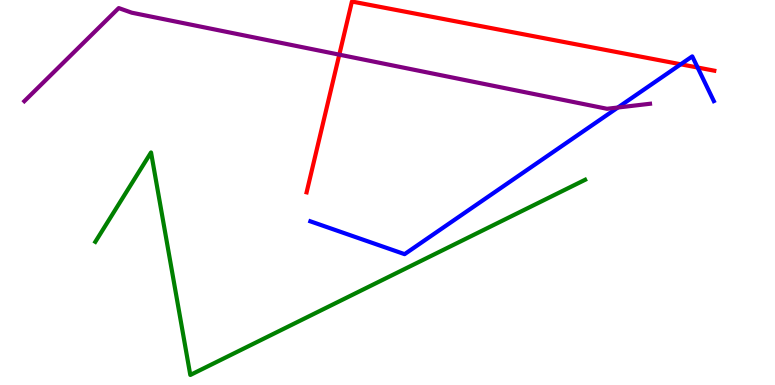[{'lines': ['blue', 'red'], 'intersections': [{'x': 8.78, 'y': 8.33}, {'x': 9.0, 'y': 8.25}]}, {'lines': ['green', 'red'], 'intersections': []}, {'lines': ['purple', 'red'], 'intersections': [{'x': 4.38, 'y': 8.58}]}, {'lines': ['blue', 'green'], 'intersections': []}, {'lines': ['blue', 'purple'], 'intersections': [{'x': 7.97, 'y': 7.21}]}, {'lines': ['green', 'purple'], 'intersections': []}]